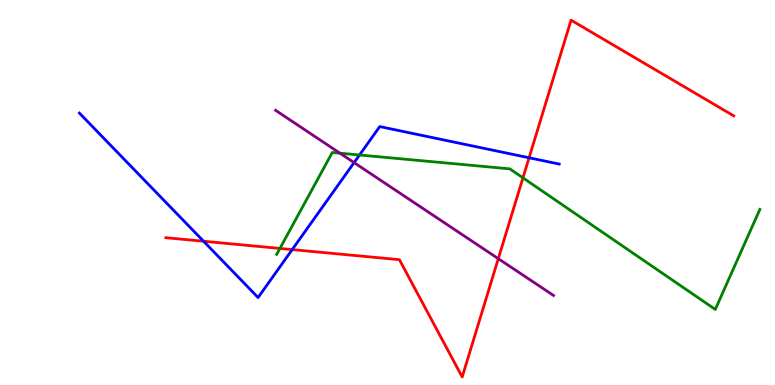[{'lines': ['blue', 'red'], 'intersections': [{'x': 2.63, 'y': 3.73}, {'x': 3.77, 'y': 3.52}, {'x': 6.83, 'y': 5.9}]}, {'lines': ['green', 'red'], 'intersections': [{'x': 3.61, 'y': 3.55}, {'x': 6.75, 'y': 5.38}]}, {'lines': ['purple', 'red'], 'intersections': [{'x': 6.43, 'y': 3.28}]}, {'lines': ['blue', 'green'], 'intersections': [{'x': 4.64, 'y': 5.97}]}, {'lines': ['blue', 'purple'], 'intersections': [{'x': 4.57, 'y': 5.78}]}, {'lines': ['green', 'purple'], 'intersections': [{'x': 4.39, 'y': 6.02}]}]